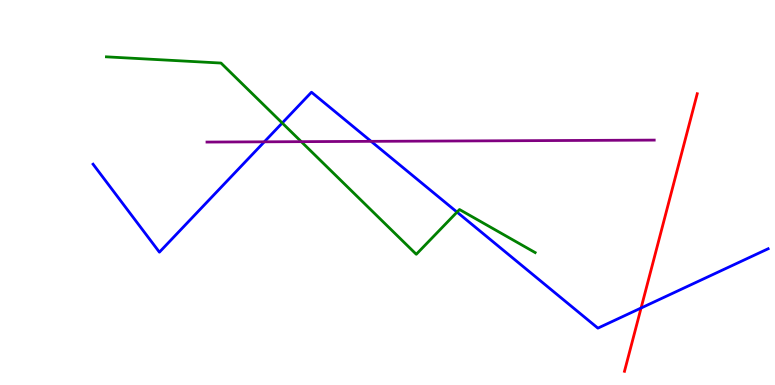[{'lines': ['blue', 'red'], 'intersections': [{'x': 8.27, 'y': 2.0}]}, {'lines': ['green', 'red'], 'intersections': []}, {'lines': ['purple', 'red'], 'intersections': []}, {'lines': ['blue', 'green'], 'intersections': [{'x': 3.64, 'y': 6.81}, {'x': 5.9, 'y': 4.49}]}, {'lines': ['blue', 'purple'], 'intersections': [{'x': 3.41, 'y': 6.32}, {'x': 4.79, 'y': 6.33}]}, {'lines': ['green', 'purple'], 'intersections': [{'x': 3.89, 'y': 6.32}]}]